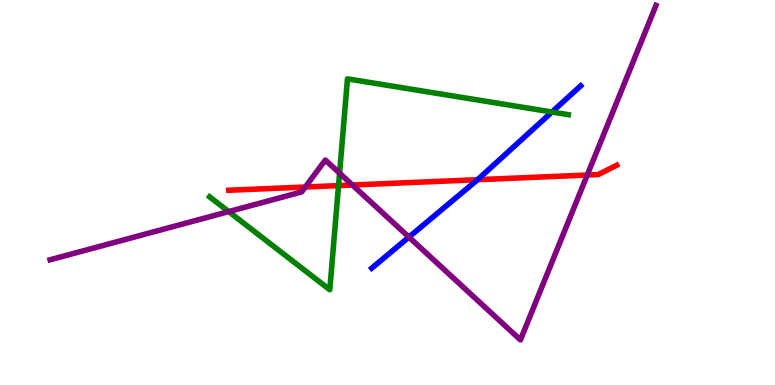[{'lines': ['blue', 'red'], 'intersections': [{'x': 6.16, 'y': 5.33}]}, {'lines': ['green', 'red'], 'intersections': [{'x': 4.37, 'y': 5.18}]}, {'lines': ['purple', 'red'], 'intersections': [{'x': 3.94, 'y': 5.14}, {'x': 4.55, 'y': 5.19}, {'x': 7.58, 'y': 5.45}]}, {'lines': ['blue', 'green'], 'intersections': [{'x': 7.12, 'y': 7.09}]}, {'lines': ['blue', 'purple'], 'intersections': [{'x': 5.28, 'y': 3.84}]}, {'lines': ['green', 'purple'], 'intersections': [{'x': 2.95, 'y': 4.5}, {'x': 4.38, 'y': 5.5}]}]